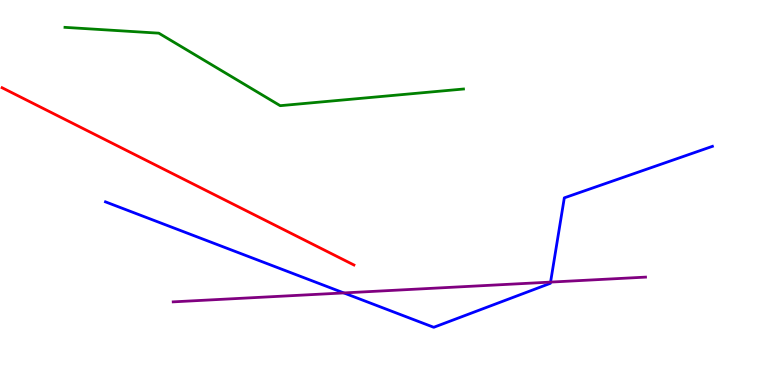[{'lines': ['blue', 'red'], 'intersections': []}, {'lines': ['green', 'red'], 'intersections': []}, {'lines': ['purple', 'red'], 'intersections': []}, {'lines': ['blue', 'green'], 'intersections': []}, {'lines': ['blue', 'purple'], 'intersections': [{'x': 4.44, 'y': 2.39}, {'x': 7.1, 'y': 2.67}]}, {'lines': ['green', 'purple'], 'intersections': []}]